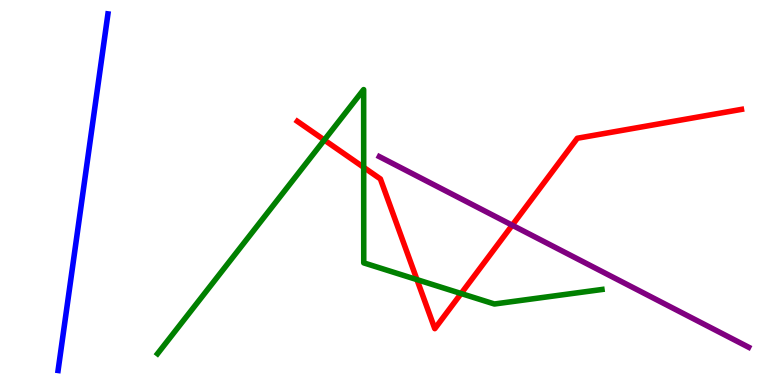[{'lines': ['blue', 'red'], 'intersections': []}, {'lines': ['green', 'red'], 'intersections': [{'x': 4.18, 'y': 6.36}, {'x': 4.69, 'y': 5.65}, {'x': 5.38, 'y': 2.74}, {'x': 5.95, 'y': 2.38}]}, {'lines': ['purple', 'red'], 'intersections': [{'x': 6.61, 'y': 4.15}]}, {'lines': ['blue', 'green'], 'intersections': []}, {'lines': ['blue', 'purple'], 'intersections': []}, {'lines': ['green', 'purple'], 'intersections': []}]